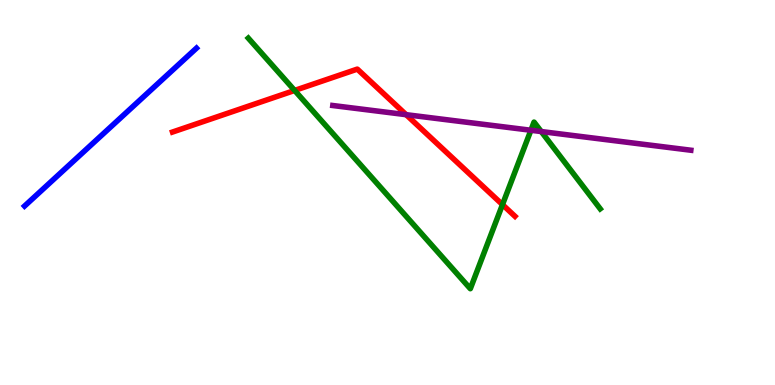[{'lines': ['blue', 'red'], 'intersections': []}, {'lines': ['green', 'red'], 'intersections': [{'x': 3.8, 'y': 7.65}, {'x': 6.48, 'y': 4.69}]}, {'lines': ['purple', 'red'], 'intersections': [{'x': 5.24, 'y': 7.02}]}, {'lines': ['blue', 'green'], 'intersections': []}, {'lines': ['blue', 'purple'], 'intersections': []}, {'lines': ['green', 'purple'], 'intersections': [{'x': 6.85, 'y': 6.62}, {'x': 6.98, 'y': 6.58}]}]